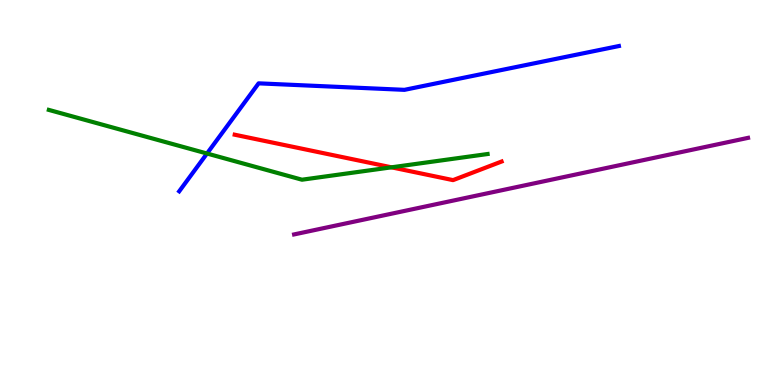[{'lines': ['blue', 'red'], 'intersections': []}, {'lines': ['green', 'red'], 'intersections': [{'x': 5.05, 'y': 5.65}]}, {'lines': ['purple', 'red'], 'intersections': []}, {'lines': ['blue', 'green'], 'intersections': [{'x': 2.67, 'y': 6.01}]}, {'lines': ['blue', 'purple'], 'intersections': []}, {'lines': ['green', 'purple'], 'intersections': []}]